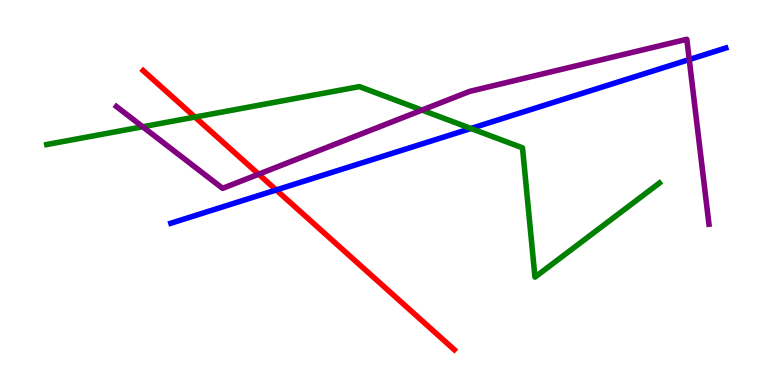[{'lines': ['blue', 'red'], 'intersections': [{'x': 3.56, 'y': 5.07}]}, {'lines': ['green', 'red'], 'intersections': [{'x': 2.52, 'y': 6.96}]}, {'lines': ['purple', 'red'], 'intersections': [{'x': 3.34, 'y': 5.48}]}, {'lines': ['blue', 'green'], 'intersections': [{'x': 6.08, 'y': 6.66}]}, {'lines': ['blue', 'purple'], 'intersections': [{'x': 8.89, 'y': 8.45}]}, {'lines': ['green', 'purple'], 'intersections': [{'x': 1.84, 'y': 6.71}, {'x': 5.45, 'y': 7.14}]}]